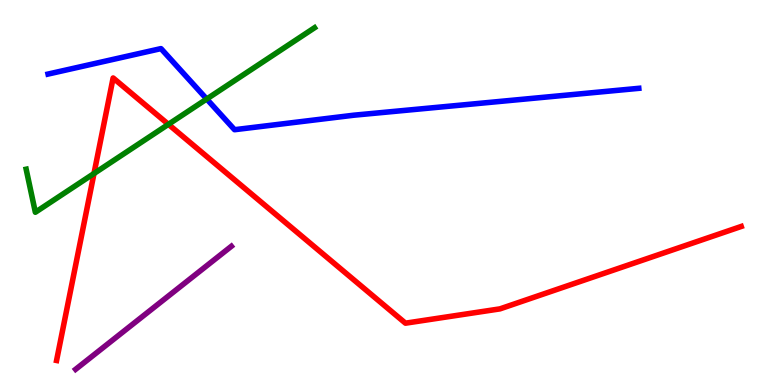[{'lines': ['blue', 'red'], 'intersections': []}, {'lines': ['green', 'red'], 'intersections': [{'x': 1.21, 'y': 5.49}, {'x': 2.17, 'y': 6.77}]}, {'lines': ['purple', 'red'], 'intersections': []}, {'lines': ['blue', 'green'], 'intersections': [{'x': 2.67, 'y': 7.43}]}, {'lines': ['blue', 'purple'], 'intersections': []}, {'lines': ['green', 'purple'], 'intersections': []}]